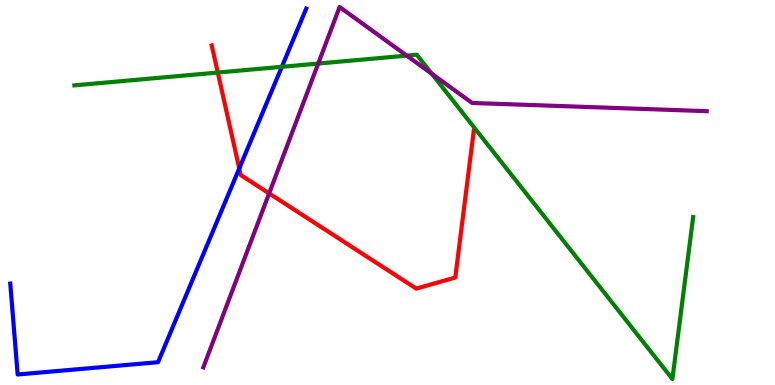[{'lines': ['blue', 'red'], 'intersections': [{'x': 3.09, 'y': 5.63}]}, {'lines': ['green', 'red'], 'intersections': [{'x': 2.81, 'y': 8.12}]}, {'lines': ['purple', 'red'], 'intersections': [{'x': 3.47, 'y': 4.98}]}, {'lines': ['blue', 'green'], 'intersections': [{'x': 3.64, 'y': 8.26}]}, {'lines': ['blue', 'purple'], 'intersections': []}, {'lines': ['green', 'purple'], 'intersections': [{'x': 4.11, 'y': 8.35}, {'x': 5.25, 'y': 8.55}, {'x': 5.57, 'y': 8.08}]}]